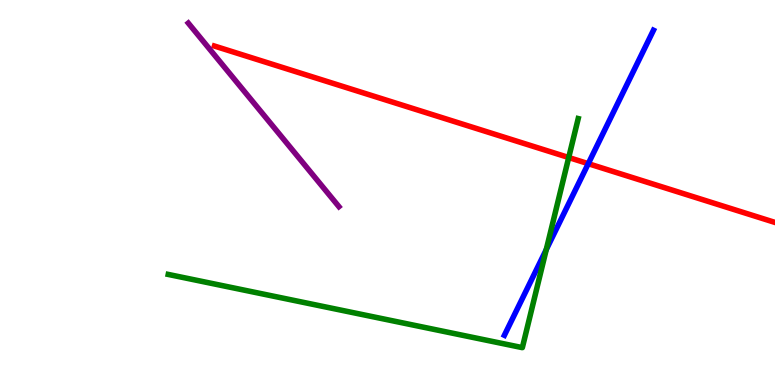[{'lines': ['blue', 'red'], 'intersections': [{'x': 7.59, 'y': 5.75}]}, {'lines': ['green', 'red'], 'intersections': [{'x': 7.34, 'y': 5.91}]}, {'lines': ['purple', 'red'], 'intersections': []}, {'lines': ['blue', 'green'], 'intersections': [{'x': 7.05, 'y': 3.52}]}, {'lines': ['blue', 'purple'], 'intersections': []}, {'lines': ['green', 'purple'], 'intersections': []}]